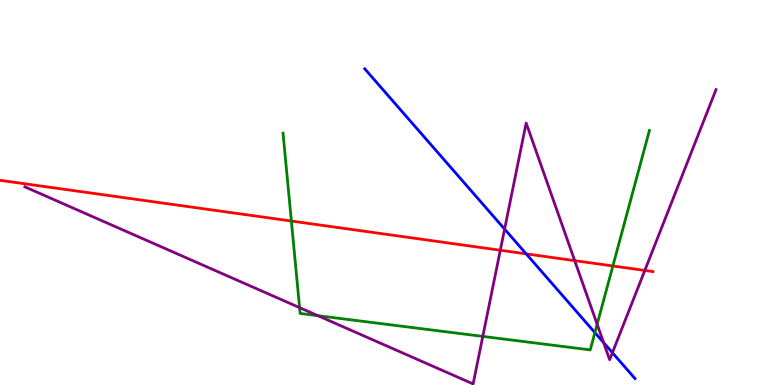[{'lines': ['blue', 'red'], 'intersections': [{'x': 6.79, 'y': 3.41}]}, {'lines': ['green', 'red'], 'intersections': [{'x': 3.76, 'y': 4.26}, {'x': 7.91, 'y': 3.09}]}, {'lines': ['purple', 'red'], 'intersections': [{'x': 6.46, 'y': 3.5}, {'x': 7.42, 'y': 3.23}, {'x': 8.32, 'y': 2.98}]}, {'lines': ['blue', 'green'], 'intersections': [{'x': 7.68, 'y': 1.36}]}, {'lines': ['blue', 'purple'], 'intersections': [{'x': 6.51, 'y': 4.05}, {'x': 7.79, 'y': 1.1}, {'x': 7.9, 'y': 0.839}]}, {'lines': ['green', 'purple'], 'intersections': [{'x': 3.87, 'y': 2.01}, {'x': 4.1, 'y': 1.8}, {'x': 6.23, 'y': 1.26}, {'x': 7.71, 'y': 1.58}]}]